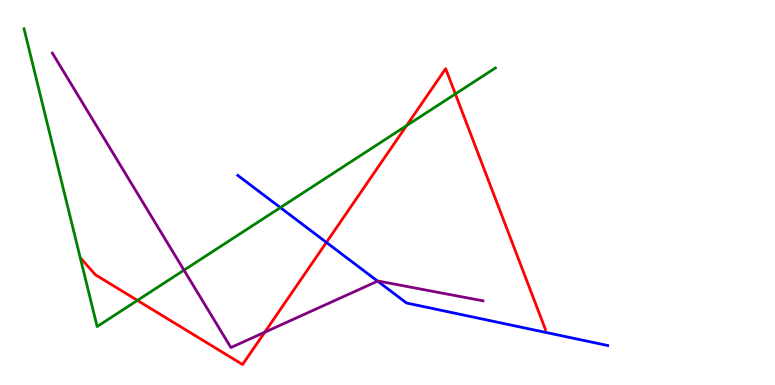[{'lines': ['blue', 'red'], 'intersections': [{'x': 4.21, 'y': 3.7}]}, {'lines': ['green', 'red'], 'intersections': [{'x': 1.77, 'y': 2.2}, {'x': 5.25, 'y': 6.74}, {'x': 5.88, 'y': 7.56}]}, {'lines': ['purple', 'red'], 'intersections': [{'x': 3.42, 'y': 1.37}]}, {'lines': ['blue', 'green'], 'intersections': [{'x': 3.62, 'y': 4.61}]}, {'lines': ['blue', 'purple'], 'intersections': [{'x': 4.87, 'y': 2.7}]}, {'lines': ['green', 'purple'], 'intersections': [{'x': 2.37, 'y': 2.98}]}]